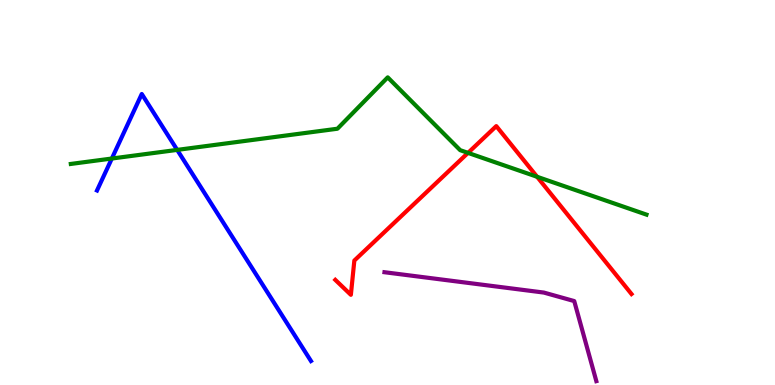[{'lines': ['blue', 'red'], 'intersections': []}, {'lines': ['green', 'red'], 'intersections': [{'x': 6.04, 'y': 6.03}, {'x': 6.93, 'y': 5.41}]}, {'lines': ['purple', 'red'], 'intersections': []}, {'lines': ['blue', 'green'], 'intersections': [{'x': 1.44, 'y': 5.88}, {'x': 2.29, 'y': 6.11}]}, {'lines': ['blue', 'purple'], 'intersections': []}, {'lines': ['green', 'purple'], 'intersections': []}]